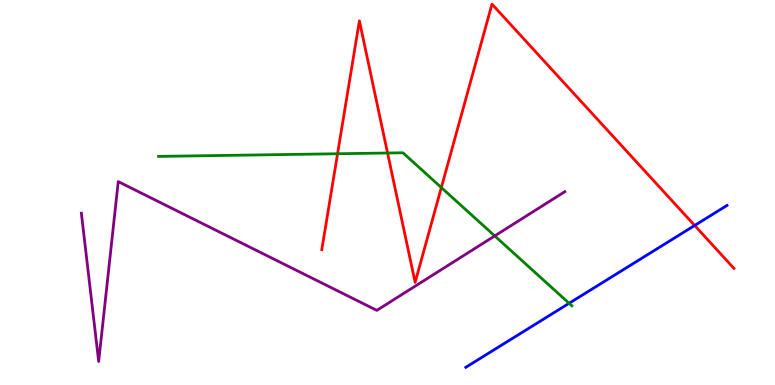[{'lines': ['blue', 'red'], 'intersections': [{'x': 8.96, 'y': 4.14}]}, {'lines': ['green', 'red'], 'intersections': [{'x': 4.36, 'y': 6.01}, {'x': 5.0, 'y': 6.03}, {'x': 5.69, 'y': 5.13}]}, {'lines': ['purple', 'red'], 'intersections': []}, {'lines': ['blue', 'green'], 'intersections': [{'x': 7.34, 'y': 2.12}]}, {'lines': ['blue', 'purple'], 'intersections': []}, {'lines': ['green', 'purple'], 'intersections': [{'x': 6.38, 'y': 3.87}]}]